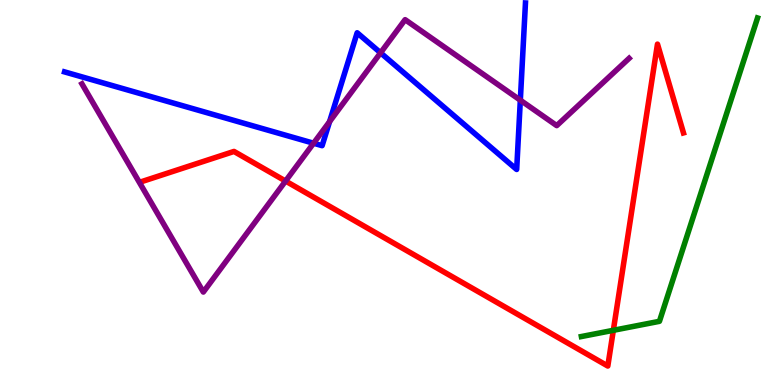[{'lines': ['blue', 'red'], 'intersections': []}, {'lines': ['green', 'red'], 'intersections': [{'x': 7.91, 'y': 1.42}]}, {'lines': ['purple', 'red'], 'intersections': [{'x': 3.68, 'y': 5.3}]}, {'lines': ['blue', 'green'], 'intersections': []}, {'lines': ['blue', 'purple'], 'intersections': [{'x': 4.05, 'y': 6.28}, {'x': 4.25, 'y': 6.84}, {'x': 4.91, 'y': 8.63}, {'x': 6.71, 'y': 7.4}]}, {'lines': ['green', 'purple'], 'intersections': []}]